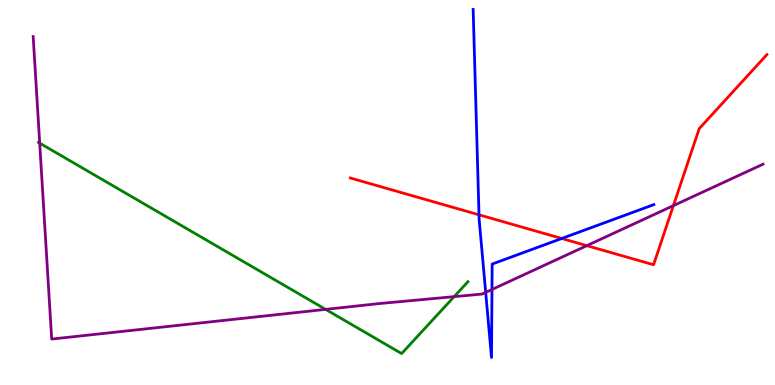[{'lines': ['blue', 'red'], 'intersections': [{'x': 6.18, 'y': 4.42}, {'x': 7.25, 'y': 3.81}]}, {'lines': ['green', 'red'], 'intersections': []}, {'lines': ['purple', 'red'], 'intersections': [{'x': 7.57, 'y': 3.62}, {'x': 8.69, 'y': 4.66}]}, {'lines': ['blue', 'green'], 'intersections': []}, {'lines': ['blue', 'purple'], 'intersections': [{'x': 6.27, 'y': 2.41}, {'x': 6.35, 'y': 2.48}]}, {'lines': ['green', 'purple'], 'intersections': [{'x': 0.512, 'y': 6.28}, {'x': 4.2, 'y': 1.96}, {'x': 5.86, 'y': 2.29}]}]